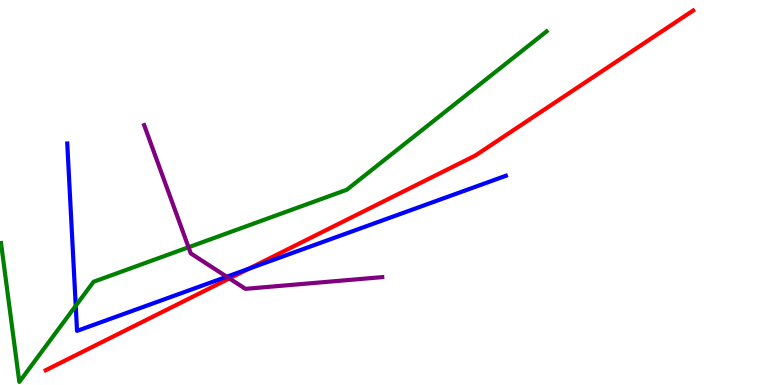[{'lines': ['blue', 'red'], 'intersections': [{'x': 3.21, 'y': 3.02}]}, {'lines': ['green', 'red'], 'intersections': []}, {'lines': ['purple', 'red'], 'intersections': [{'x': 2.96, 'y': 2.77}]}, {'lines': ['blue', 'green'], 'intersections': [{'x': 0.977, 'y': 2.06}]}, {'lines': ['blue', 'purple'], 'intersections': [{'x': 2.93, 'y': 2.81}]}, {'lines': ['green', 'purple'], 'intersections': [{'x': 2.43, 'y': 3.58}]}]